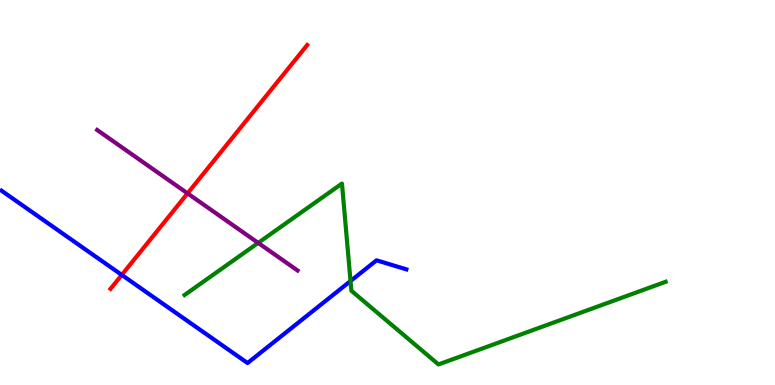[{'lines': ['blue', 'red'], 'intersections': [{'x': 1.57, 'y': 2.86}]}, {'lines': ['green', 'red'], 'intersections': []}, {'lines': ['purple', 'red'], 'intersections': [{'x': 2.42, 'y': 4.98}]}, {'lines': ['blue', 'green'], 'intersections': [{'x': 4.52, 'y': 2.7}]}, {'lines': ['blue', 'purple'], 'intersections': []}, {'lines': ['green', 'purple'], 'intersections': [{'x': 3.33, 'y': 3.69}]}]